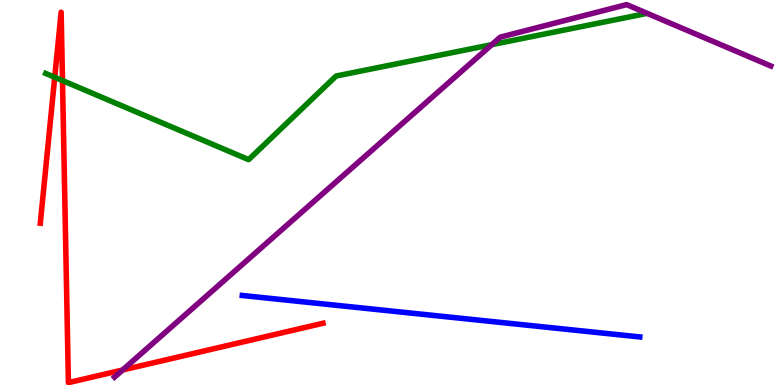[{'lines': ['blue', 'red'], 'intersections': []}, {'lines': ['green', 'red'], 'intersections': [{'x': 0.706, 'y': 7.99}, {'x': 0.806, 'y': 7.91}]}, {'lines': ['purple', 'red'], 'intersections': [{'x': 1.58, 'y': 0.39}]}, {'lines': ['blue', 'green'], 'intersections': []}, {'lines': ['blue', 'purple'], 'intersections': []}, {'lines': ['green', 'purple'], 'intersections': [{'x': 6.35, 'y': 8.84}]}]